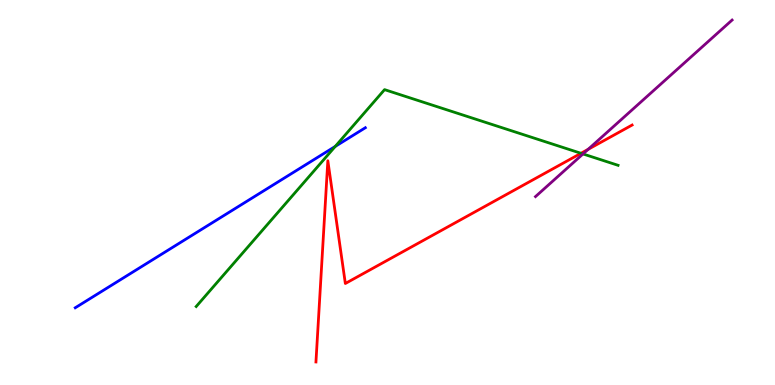[{'lines': ['blue', 'red'], 'intersections': []}, {'lines': ['green', 'red'], 'intersections': [{'x': 7.5, 'y': 6.02}]}, {'lines': ['purple', 'red'], 'intersections': [{'x': 7.59, 'y': 6.12}]}, {'lines': ['blue', 'green'], 'intersections': [{'x': 4.33, 'y': 6.2}]}, {'lines': ['blue', 'purple'], 'intersections': []}, {'lines': ['green', 'purple'], 'intersections': [{'x': 7.52, 'y': 6.0}]}]